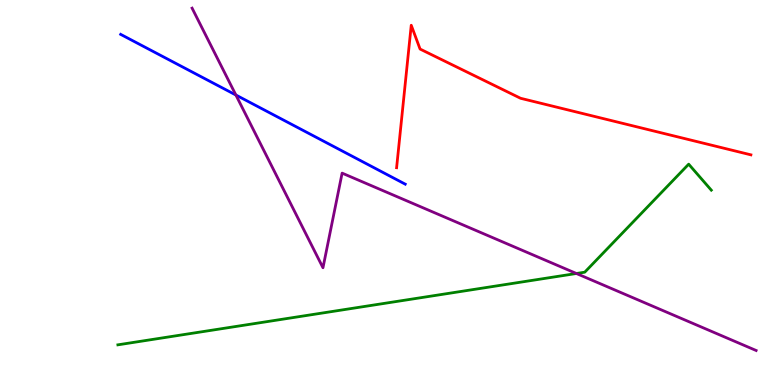[{'lines': ['blue', 'red'], 'intersections': []}, {'lines': ['green', 'red'], 'intersections': []}, {'lines': ['purple', 'red'], 'intersections': []}, {'lines': ['blue', 'green'], 'intersections': []}, {'lines': ['blue', 'purple'], 'intersections': [{'x': 3.04, 'y': 7.53}]}, {'lines': ['green', 'purple'], 'intersections': [{'x': 7.44, 'y': 2.9}]}]